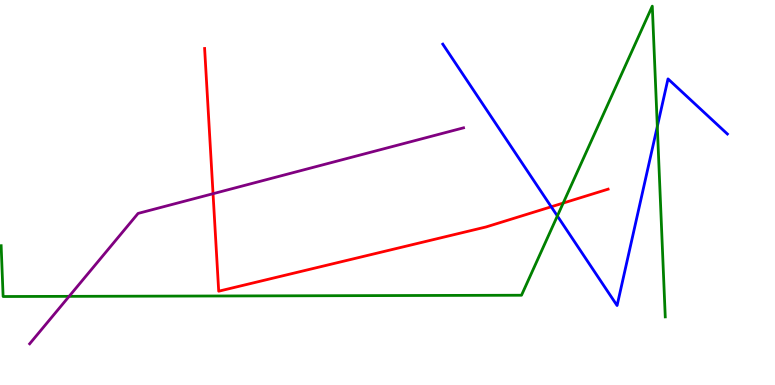[{'lines': ['blue', 'red'], 'intersections': [{'x': 7.11, 'y': 4.63}]}, {'lines': ['green', 'red'], 'intersections': [{'x': 7.27, 'y': 4.73}]}, {'lines': ['purple', 'red'], 'intersections': [{'x': 2.75, 'y': 4.97}]}, {'lines': ['blue', 'green'], 'intersections': [{'x': 7.19, 'y': 4.39}, {'x': 8.48, 'y': 6.71}]}, {'lines': ['blue', 'purple'], 'intersections': []}, {'lines': ['green', 'purple'], 'intersections': [{'x': 0.892, 'y': 2.3}]}]